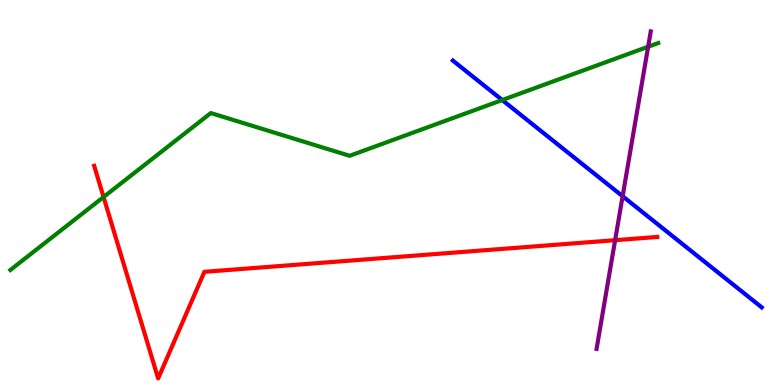[{'lines': ['blue', 'red'], 'intersections': []}, {'lines': ['green', 'red'], 'intersections': [{'x': 1.34, 'y': 4.88}]}, {'lines': ['purple', 'red'], 'intersections': [{'x': 7.94, 'y': 3.76}]}, {'lines': ['blue', 'green'], 'intersections': [{'x': 6.48, 'y': 7.4}]}, {'lines': ['blue', 'purple'], 'intersections': [{'x': 8.03, 'y': 4.9}]}, {'lines': ['green', 'purple'], 'intersections': [{'x': 8.36, 'y': 8.79}]}]